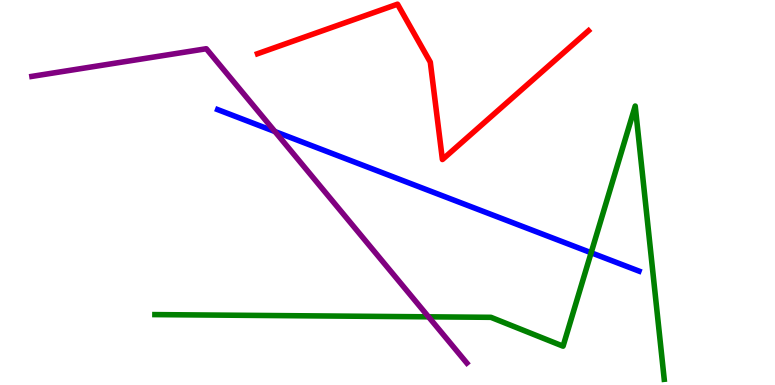[{'lines': ['blue', 'red'], 'intersections': []}, {'lines': ['green', 'red'], 'intersections': []}, {'lines': ['purple', 'red'], 'intersections': []}, {'lines': ['blue', 'green'], 'intersections': [{'x': 7.63, 'y': 3.44}]}, {'lines': ['blue', 'purple'], 'intersections': [{'x': 3.55, 'y': 6.58}]}, {'lines': ['green', 'purple'], 'intersections': [{'x': 5.53, 'y': 1.77}]}]